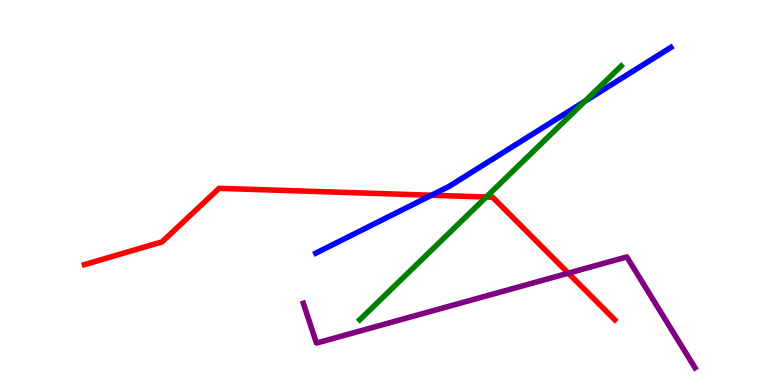[{'lines': ['blue', 'red'], 'intersections': [{'x': 5.57, 'y': 4.93}]}, {'lines': ['green', 'red'], 'intersections': [{'x': 6.27, 'y': 4.88}]}, {'lines': ['purple', 'red'], 'intersections': [{'x': 7.33, 'y': 2.9}]}, {'lines': ['blue', 'green'], 'intersections': [{'x': 7.55, 'y': 7.37}]}, {'lines': ['blue', 'purple'], 'intersections': []}, {'lines': ['green', 'purple'], 'intersections': []}]